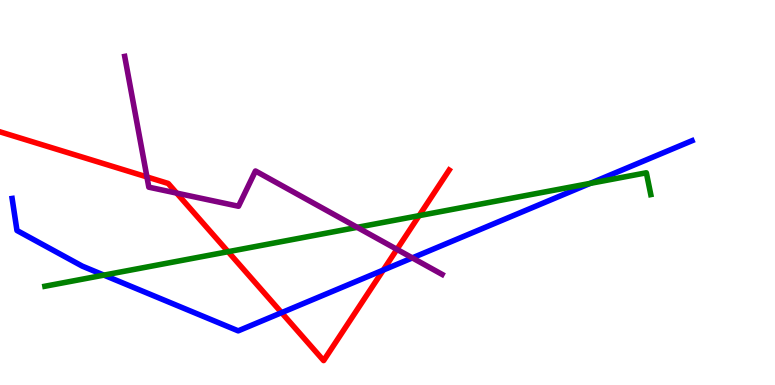[{'lines': ['blue', 'red'], 'intersections': [{'x': 3.63, 'y': 1.88}, {'x': 4.95, 'y': 2.99}]}, {'lines': ['green', 'red'], 'intersections': [{'x': 2.94, 'y': 3.46}, {'x': 5.41, 'y': 4.4}]}, {'lines': ['purple', 'red'], 'intersections': [{'x': 1.9, 'y': 5.4}, {'x': 2.28, 'y': 4.98}, {'x': 5.12, 'y': 3.52}]}, {'lines': ['blue', 'green'], 'intersections': [{'x': 1.34, 'y': 2.85}, {'x': 7.62, 'y': 5.24}]}, {'lines': ['blue', 'purple'], 'intersections': [{'x': 5.32, 'y': 3.3}]}, {'lines': ['green', 'purple'], 'intersections': [{'x': 4.61, 'y': 4.1}]}]